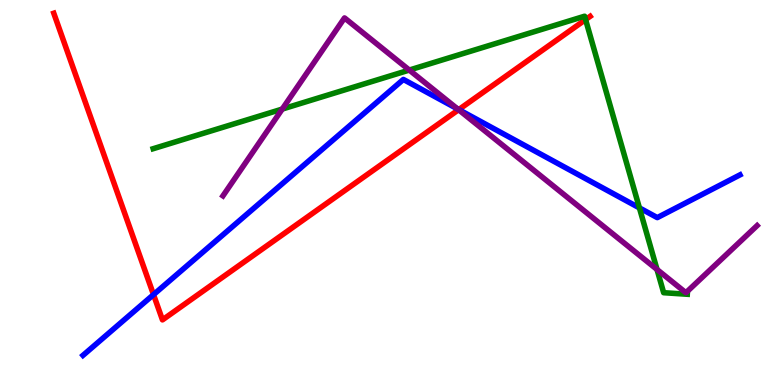[{'lines': ['blue', 'red'], 'intersections': [{'x': 1.98, 'y': 2.35}, {'x': 5.92, 'y': 7.15}]}, {'lines': ['green', 'red'], 'intersections': [{'x': 7.56, 'y': 9.49}]}, {'lines': ['purple', 'red'], 'intersections': [{'x': 5.92, 'y': 7.15}]}, {'lines': ['blue', 'green'], 'intersections': [{'x': 8.25, 'y': 4.6}]}, {'lines': ['blue', 'purple'], 'intersections': [{'x': 5.9, 'y': 7.17}]}, {'lines': ['green', 'purple'], 'intersections': [{'x': 3.64, 'y': 7.17}, {'x': 5.28, 'y': 8.18}, {'x': 8.48, 'y': 3.0}]}]